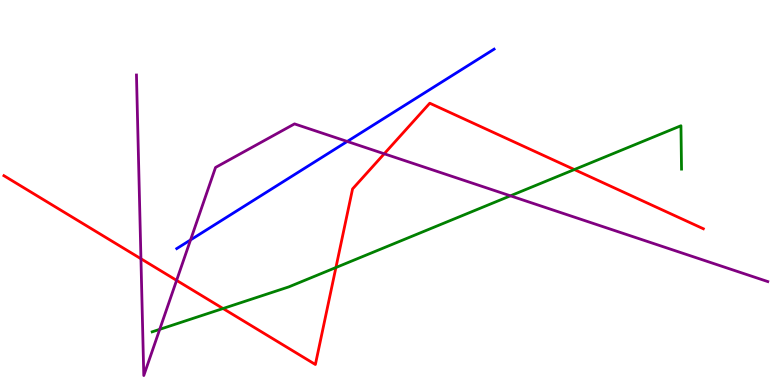[{'lines': ['blue', 'red'], 'intersections': []}, {'lines': ['green', 'red'], 'intersections': [{'x': 2.88, 'y': 1.99}, {'x': 4.33, 'y': 3.05}, {'x': 7.41, 'y': 5.6}]}, {'lines': ['purple', 'red'], 'intersections': [{'x': 1.82, 'y': 3.28}, {'x': 2.28, 'y': 2.72}, {'x': 4.96, 'y': 6.01}]}, {'lines': ['blue', 'green'], 'intersections': []}, {'lines': ['blue', 'purple'], 'intersections': [{'x': 2.46, 'y': 3.77}, {'x': 4.48, 'y': 6.33}]}, {'lines': ['green', 'purple'], 'intersections': [{'x': 2.06, 'y': 1.45}, {'x': 6.59, 'y': 4.91}]}]